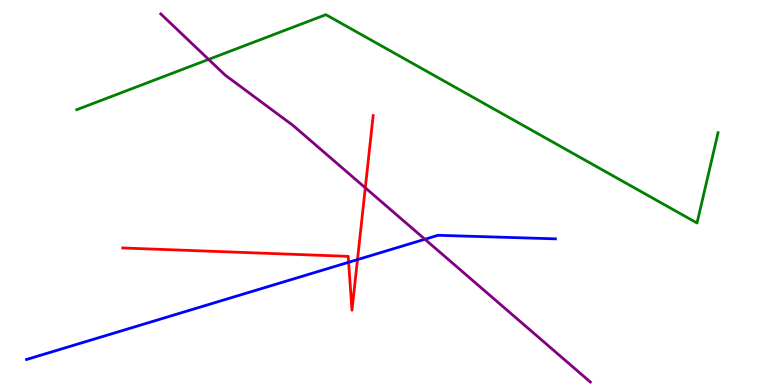[{'lines': ['blue', 'red'], 'intersections': [{'x': 4.5, 'y': 3.19}, {'x': 4.61, 'y': 3.26}]}, {'lines': ['green', 'red'], 'intersections': []}, {'lines': ['purple', 'red'], 'intersections': [{'x': 4.71, 'y': 5.12}]}, {'lines': ['blue', 'green'], 'intersections': []}, {'lines': ['blue', 'purple'], 'intersections': [{'x': 5.48, 'y': 3.79}]}, {'lines': ['green', 'purple'], 'intersections': [{'x': 2.69, 'y': 8.46}]}]